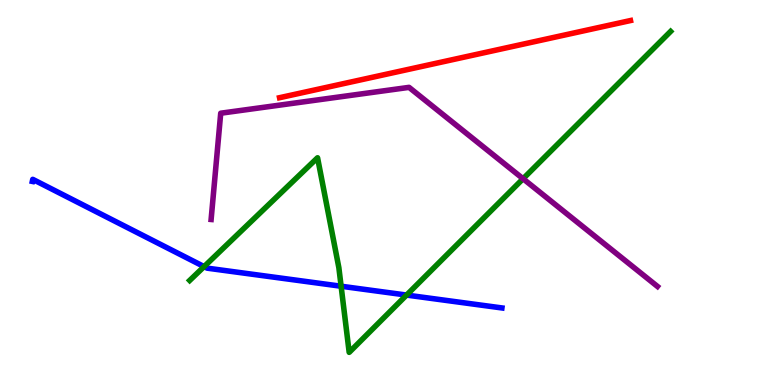[{'lines': ['blue', 'red'], 'intersections': []}, {'lines': ['green', 'red'], 'intersections': []}, {'lines': ['purple', 'red'], 'intersections': []}, {'lines': ['blue', 'green'], 'intersections': [{'x': 2.63, 'y': 3.07}, {'x': 4.4, 'y': 2.57}, {'x': 5.25, 'y': 2.34}]}, {'lines': ['blue', 'purple'], 'intersections': []}, {'lines': ['green', 'purple'], 'intersections': [{'x': 6.75, 'y': 5.36}]}]